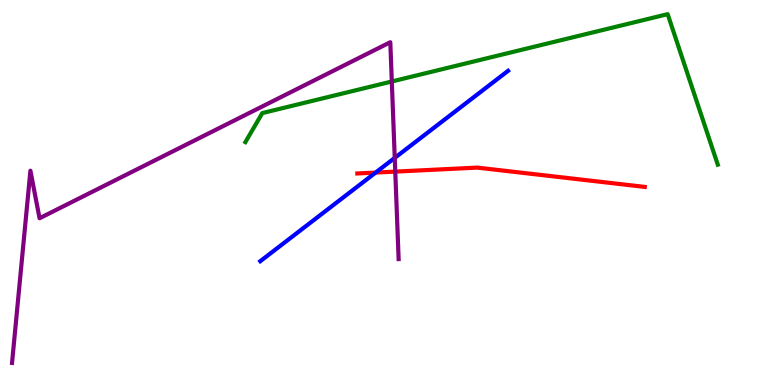[{'lines': ['blue', 'red'], 'intersections': [{'x': 4.85, 'y': 5.52}]}, {'lines': ['green', 'red'], 'intersections': []}, {'lines': ['purple', 'red'], 'intersections': [{'x': 5.1, 'y': 5.54}]}, {'lines': ['blue', 'green'], 'intersections': []}, {'lines': ['blue', 'purple'], 'intersections': [{'x': 5.09, 'y': 5.9}]}, {'lines': ['green', 'purple'], 'intersections': [{'x': 5.06, 'y': 7.88}]}]